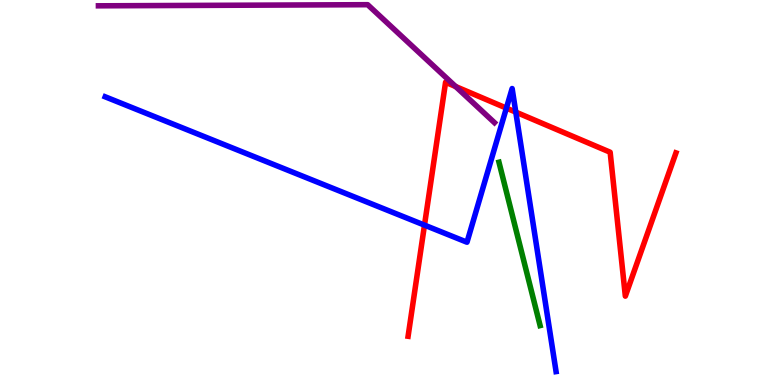[{'lines': ['blue', 'red'], 'intersections': [{'x': 5.48, 'y': 4.15}, {'x': 6.53, 'y': 7.19}, {'x': 6.66, 'y': 7.09}]}, {'lines': ['green', 'red'], 'intersections': []}, {'lines': ['purple', 'red'], 'intersections': [{'x': 5.88, 'y': 7.75}]}, {'lines': ['blue', 'green'], 'intersections': []}, {'lines': ['blue', 'purple'], 'intersections': []}, {'lines': ['green', 'purple'], 'intersections': []}]